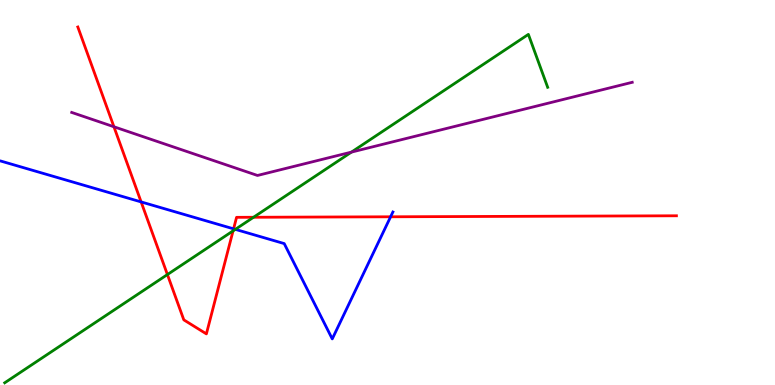[{'lines': ['blue', 'red'], 'intersections': [{'x': 1.82, 'y': 4.76}, {'x': 3.01, 'y': 4.06}, {'x': 5.04, 'y': 4.37}]}, {'lines': ['green', 'red'], 'intersections': [{'x': 2.16, 'y': 2.87}, {'x': 3.01, 'y': 4.0}, {'x': 3.27, 'y': 4.36}]}, {'lines': ['purple', 'red'], 'intersections': [{'x': 1.47, 'y': 6.71}]}, {'lines': ['blue', 'green'], 'intersections': [{'x': 3.04, 'y': 4.04}]}, {'lines': ['blue', 'purple'], 'intersections': []}, {'lines': ['green', 'purple'], 'intersections': [{'x': 4.53, 'y': 6.05}]}]